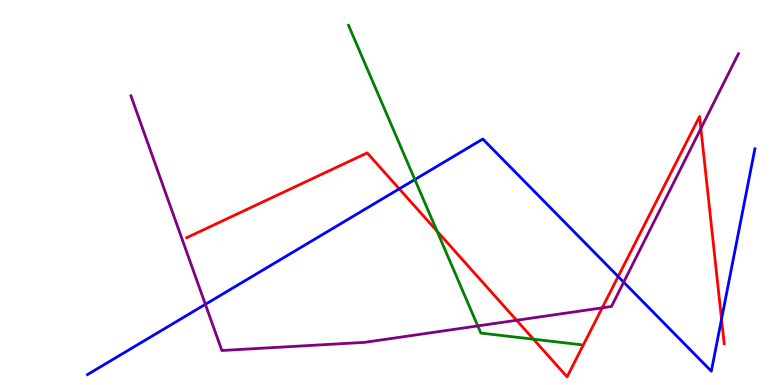[{'lines': ['blue', 'red'], 'intersections': [{'x': 5.15, 'y': 5.1}, {'x': 7.98, 'y': 2.82}, {'x': 9.31, 'y': 1.71}]}, {'lines': ['green', 'red'], 'intersections': [{'x': 5.64, 'y': 4.0}, {'x': 6.88, 'y': 1.19}]}, {'lines': ['purple', 'red'], 'intersections': [{'x': 6.67, 'y': 1.68}, {'x': 7.77, 'y': 2.0}, {'x': 9.04, 'y': 6.66}]}, {'lines': ['blue', 'green'], 'intersections': [{'x': 5.35, 'y': 5.34}]}, {'lines': ['blue', 'purple'], 'intersections': [{'x': 2.65, 'y': 2.1}, {'x': 8.05, 'y': 2.67}]}, {'lines': ['green', 'purple'], 'intersections': [{'x': 6.16, 'y': 1.53}]}]